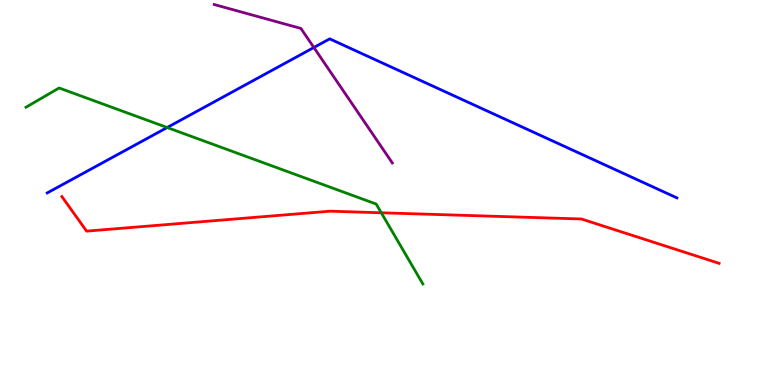[{'lines': ['blue', 'red'], 'intersections': []}, {'lines': ['green', 'red'], 'intersections': [{'x': 4.92, 'y': 4.47}]}, {'lines': ['purple', 'red'], 'intersections': []}, {'lines': ['blue', 'green'], 'intersections': [{'x': 2.16, 'y': 6.69}]}, {'lines': ['blue', 'purple'], 'intersections': [{'x': 4.05, 'y': 8.77}]}, {'lines': ['green', 'purple'], 'intersections': []}]